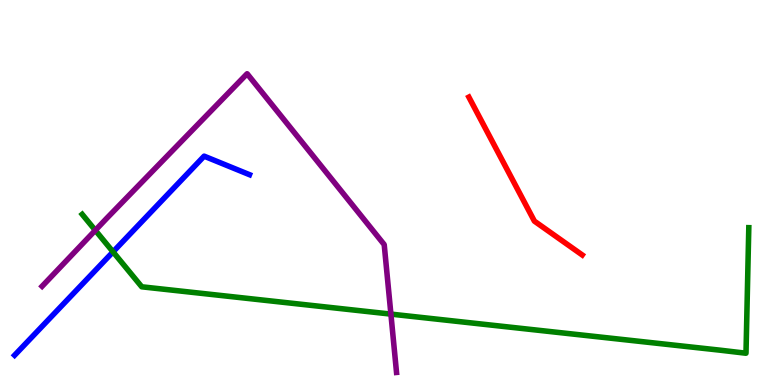[{'lines': ['blue', 'red'], 'intersections': []}, {'lines': ['green', 'red'], 'intersections': []}, {'lines': ['purple', 'red'], 'intersections': []}, {'lines': ['blue', 'green'], 'intersections': [{'x': 1.46, 'y': 3.46}]}, {'lines': ['blue', 'purple'], 'intersections': []}, {'lines': ['green', 'purple'], 'intersections': [{'x': 1.23, 'y': 4.02}, {'x': 5.04, 'y': 1.84}]}]